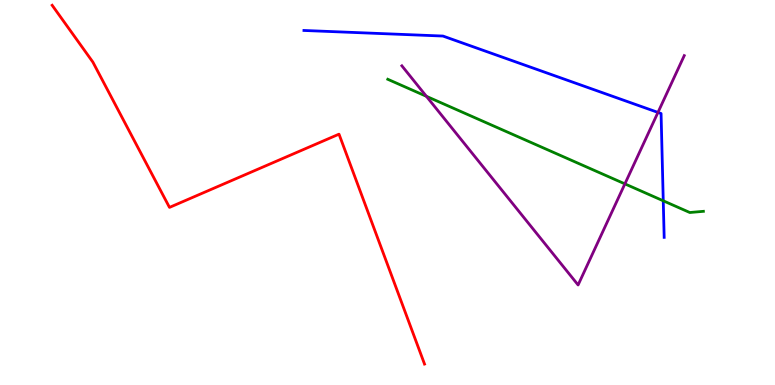[{'lines': ['blue', 'red'], 'intersections': []}, {'lines': ['green', 'red'], 'intersections': []}, {'lines': ['purple', 'red'], 'intersections': []}, {'lines': ['blue', 'green'], 'intersections': [{'x': 8.56, 'y': 4.78}]}, {'lines': ['blue', 'purple'], 'intersections': [{'x': 8.49, 'y': 7.08}]}, {'lines': ['green', 'purple'], 'intersections': [{'x': 5.5, 'y': 7.5}, {'x': 8.06, 'y': 5.22}]}]